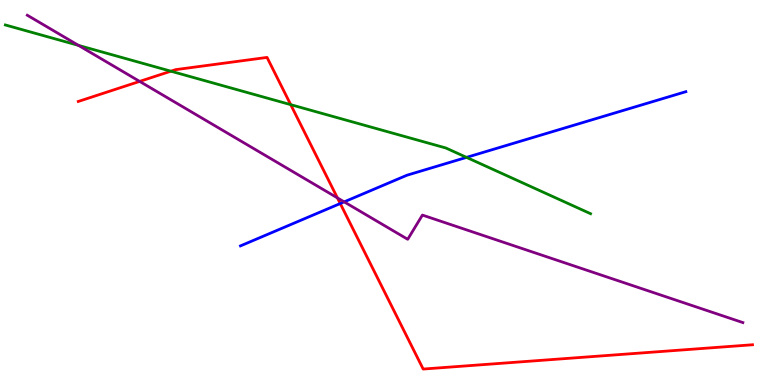[{'lines': ['blue', 'red'], 'intersections': [{'x': 4.39, 'y': 4.71}]}, {'lines': ['green', 'red'], 'intersections': [{'x': 2.21, 'y': 8.15}, {'x': 3.75, 'y': 7.28}]}, {'lines': ['purple', 'red'], 'intersections': [{'x': 1.8, 'y': 7.89}, {'x': 4.35, 'y': 4.86}]}, {'lines': ['blue', 'green'], 'intersections': [{'x': 6.02, 'y': 5.91}]}, {'lines': ['blue', 'purple'], 'intersections': [{'x': 4.44, 'y': 4.76}]}, {'lines': ['green', 'purple'], 'intersections': [{'x': 1.01, 'y': 8.82}]}]